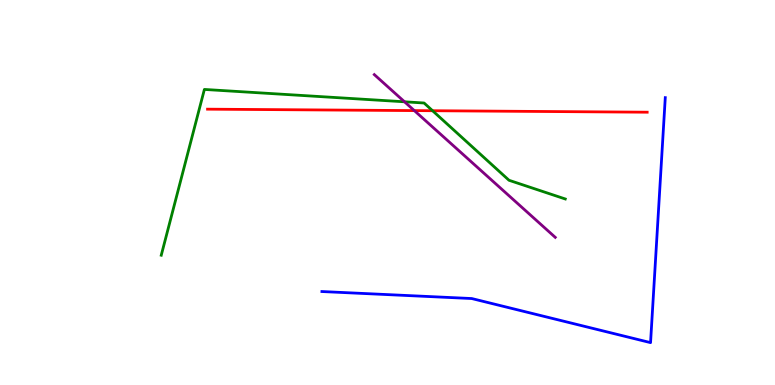[{'lines': ['blue', 'red'], 'intersections': []}, {'lines': ['green', 'red'], 'intersections': [{'x': 5.58, 'y': 7.12}]}, {'lines': ['purple', 'red'], 'intersections': [{'x': 5.35, 'y': 7.13}]}, {'lines': ['blue', 'green'], 'intersections': []}, {'lines': ['blue', 'purple'], 'intersections': []}, {'lines': ['green', 'purple'], 'intersections': [{'x': 5.22, 'y': 7.36}]}]